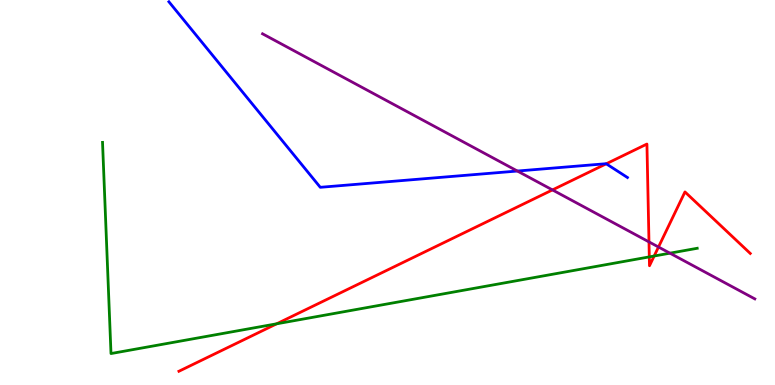[{'lines': ['blue', 'red'], 'intersections': [{'x': 7.82, 'y': 5.75}]}, {'lines': ['green', 'red'], 'intersections': [{'x': 3.57, 'y': 1.59}, {'x': 8.38, 'y': 3.33}, {'x': 8.44, 'y': 3.35}]}, {'lines': ['purple', 'red'], 'intersections': [{'x': 7.13, 'y': 5.07}, {'x': 8.37, 'y': 3.72}, {'x': 8.5, 'y': 3.58}]}, {'lines': ['blue', 'green'], 'intersections': []}, {'lines': ['blue', 'purple'], 'intersections': [{'x': 6.68, 'y': 5.56}]}, {'lines': ['green', 'purple'], 'intersections': [{'x': 8.64, 'y': 3.42}]}]